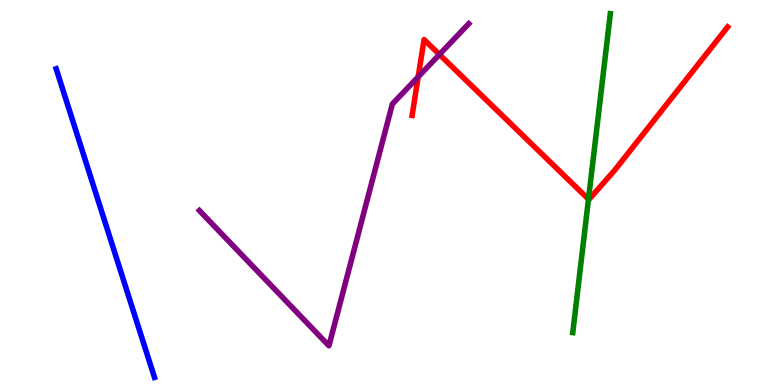[{'lines': ['blue', 'red'], 'intersections': []}, {'lines': ['green', 'red'], 'intersections': [{'x': 7.59, 'y': 4.83}]}, {'lines': ['purple', 'red'], 'intersections': [{'x': 5.4, 'y': 8.0}, {'x': 5.67, 'y': 8.58}]}, {'lines': ['blue', 'green'], 'intersections': []}, {'lines': ['blue', 'purple'], 'intersections': []}, {'lines': ['green', 'purple'], 'intersections': []}]